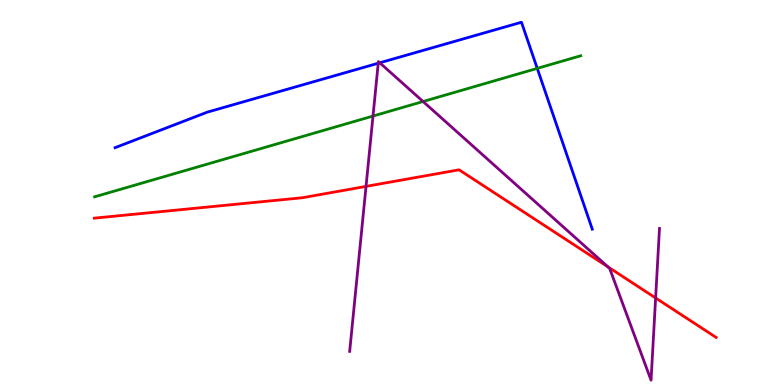[{'lines': ['blue', 'red'], 'intersections': []}, {'lines': ['green', 'red'], 'intersections': []}, {'lines': ['purple', 'red'], 'intersections': [{'x': 4.72, 'y': 5.16}, {'x': 7.85, 'y': 3.07}, {'x': 8.46, 'y': 2.26}]}, {'lines': ['blue', 'green'], 'intersections': [{'x': 6.93, 'y': 8.22}]}, {'lines': ['blue', 'purple'], 'intersections': [{'x': 4.88, 'y': 8.36}, {'x': 4.9, 'y': 8.37}]}, {'lines': ['green', 'purple'], 'intersections': [{'x': 4.81, 'y': 6.99}, {'x': 5.46, 'y': 7.36}]}]